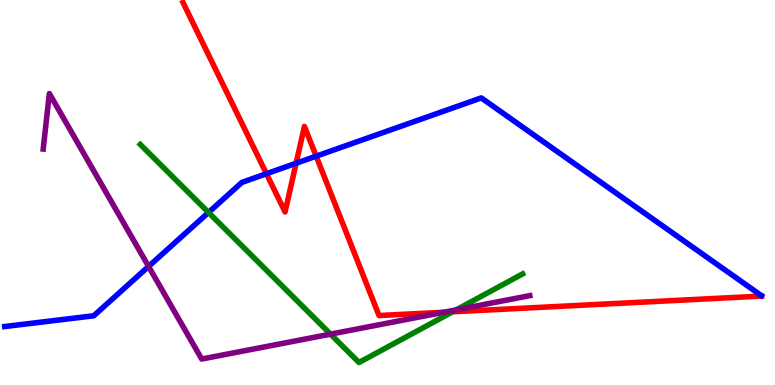[{'lines': ['blue', 'red'], 'intersections': [{'x': 3.44, 'y': 5.49}, {'x': 3.82, 'y': 5.76}, {'x': 4.08, 'y': 5.94}]}, {'lines': ['green', 'red'], 'intersections': [{'x': 5.84, 'y': 1.9}]}, {'lines': ['purple', 'red'], 'intersections': [{'x': 5.73, 'y': 1.89}]}, {'lines': ['blue', 'green'], 'intersections': [{'x': 2.69, 'y': 4.48}]}, {'lines': ['blue', 'purple'], 'intersections': [{'x': 1.92, 'y': 3.08}]}, {'lines': ['green', 'purple'], 'intersections': [{'x': 4.26, 'y': 1.32}, {'x': 5.89, 'y': 1.95}]}]